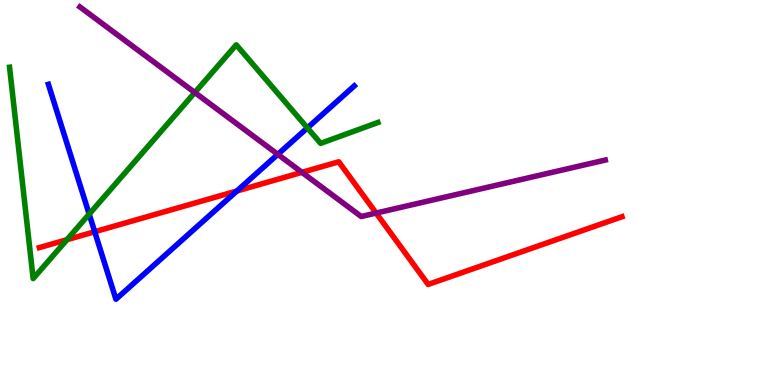[{'lines': ['blue', 'red'], 'intersections': [{'x': 1.22, 'y': 3.98}, {'x': 3.06, 'y': 5.04}]}, {'lines': ['green', 'red'], 'intersections': [{'x': 0.864, 'y': 3.77}]}, {'lines': ['purple', 'red'], 'intersections': [{'x': 3.9, 'y': 5.52}, {'x': 4.85, 'y': 4.47}]}, {'lines': ['blue', 'green'], 'intersections': [{'x': 1.15, 'y': 4.44}, {'x': 3.97, 'y': 6.68}]}, {'lines': ['blue', 'purple'], 'intersections': [{'x': 3.58, 'y': 5.99}]}, {'lines': ['green', 'purple'], 'intersections': [{'x': 2.51, 'y': 7.6}]}]